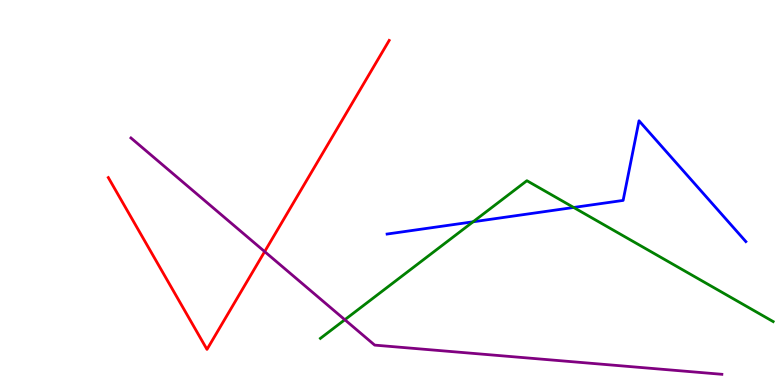[{'lines': ['blue', 'red'], 'intersections': []}, {'lines': ['green', 'red'], 'intersections': []}, {'lines': ['purple', 'red'], 'intersections': [{'x': 3.42, 'y': 3.46}]}, {'lines': ['blue', 'green'], 'intersections': [{'x': 6.1, 'y': 4.24}, {'x': 7.4, 'y': 4.61}]}, {'lines': ['blue', 'purple'], 'intersections': []}, {'lines': ['green', 'purple'], 'intersections': [{'x': 4.45, 'y': 1.7}]}]